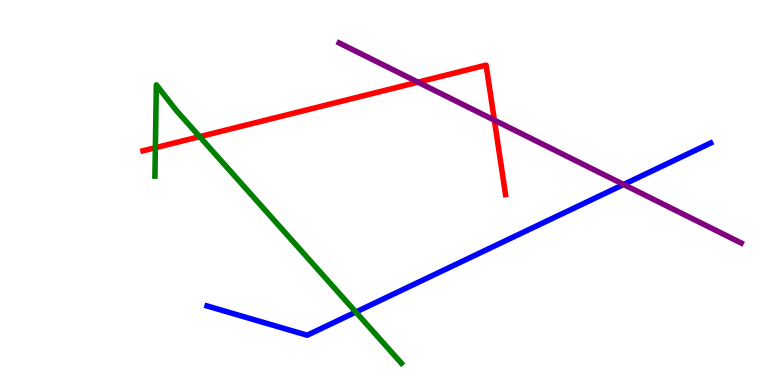[{'lines': ['blue', 'red'], 'intersections': []}, {'lines': ['green', 'red'], 'intersections': [{'x': 2.0, 'y': 6.16}, {'x': 2.58, 'y': 6.45}]}, {'lines': ['purple', 'red'], 'intersections': [{'x': 5.39, 'y': 7.87}, {'x': 6.38, 'y': 6.88}]}, {'lines': ['blue', 'green'], 'intersections': [{'x': 4.59, 'y': 1.89}]}, {'lines': ['blue', 'purple'], 'intersections': [{'x': 8.05, 'y': 5.21}]}, {'lines': ['green', 'purple'], 'intersections': []}]